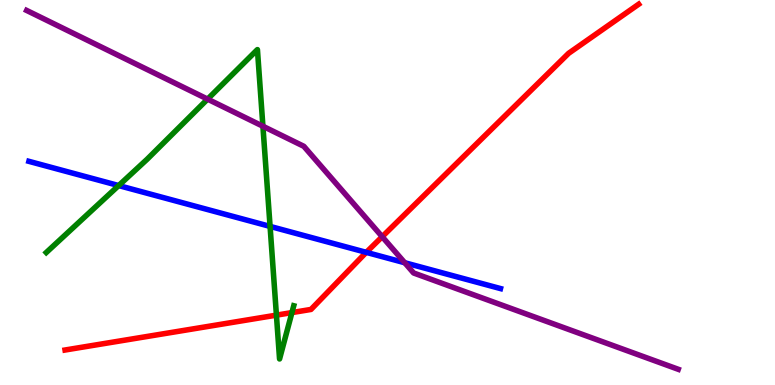[{'lines': ['blue', 'red'], 'intersections': [{'x': 4.73, 'y': 3.45}]}, {'lines': ['green', 'red'], 'intersections': [{'x': 3.57, 'y': 1.81}, {'x': 3.77, 'y': 1.88}]}, {'lines': ['purple', 'red'], 'intersections': [{'x': 4.93, 'y': 3.85}]}, {'lines': ['blue', 'green'], 'intersections': [{'x': 1.53, 'y': 5.18}, {'x': 3.48, 'y': 4.12}]}, {'lines': ['blue', 'purple'], 'intersections': [{'x': 5.22, 'y': 3.18}]}, {'lines': ['green', 'purple'], 'intersections': [{'x': 2.68, 'y': 7.43}, {'x': 3.39, 'y': 6.72}]}]